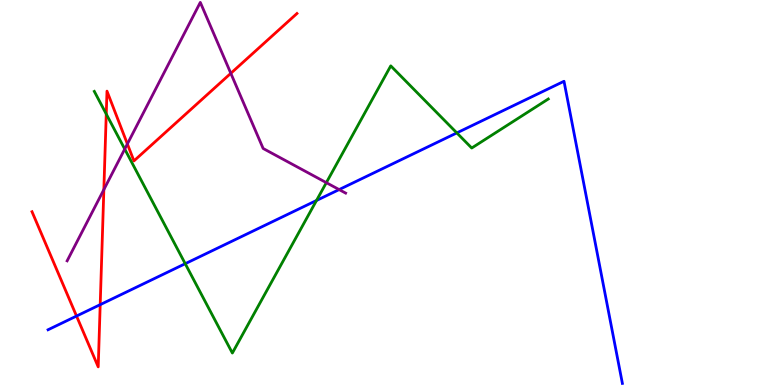[{'lines': ['blue', 'red'], 'intersections': [{'x': 0.988, 'y': 1.79}, {'x': 1.29, 'y': 2.09}]}, {'lines': ['green', 'red'], 'intersections': [{'x': 1.37, 'y': 7.04}]}, {'lines': ['purple', 'red'], 'intersections': [{'x': 1.34, 'y': 5.08}, {'x': 1.64, 'y': 6.26}, {'x': 2.98, 'y': 8.1}]}, {'lines': ['blue', 'green'], 'intersections': [{'x': 2.39, 'y': 3.15}, {'x': 4.08, 'y': 4.79}, {'x': 5.89, 'y': 6.55}]}, {'lines': ['blue', 'purple'], 'intersections': [{'x': 4.38, 'y': 5.08}]}, {'lines': ['green', 'purple'], 'intersections': [{'x': 1.61, 'y': 6.13}, {'x': 4.21, 'y': 5.26}]}]